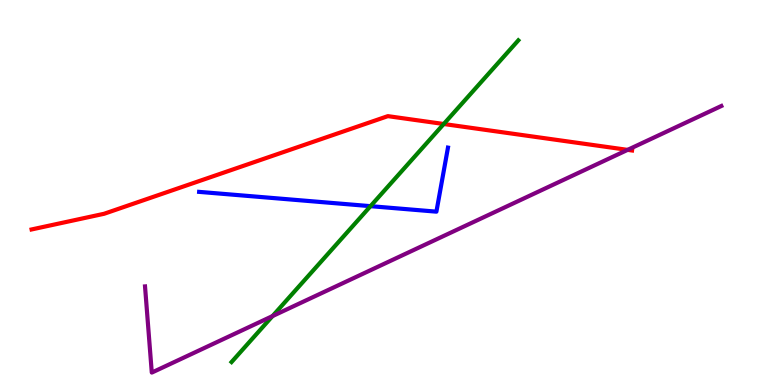[{'lines': ['blue', 'red'], 'intersections': []}, {'lines': ['green', 'red'], 'intersections': [{'x': 5.73, 'y': 6.78}]}, {'lines': ['purple', 'red'], 'intersections': [{'x': 8.1, 'y': 6.11}]}, {'lines': ['blue', 'green'], 'intersections': [{'x': 4.78, 'y': 4.65}]}, {'lines': ['blue', 'purple'], 'intersections': []}, {'lines': ['green', 'purple'], 'intersections': [{'x': 3.52, 'y': 1.79}]}]